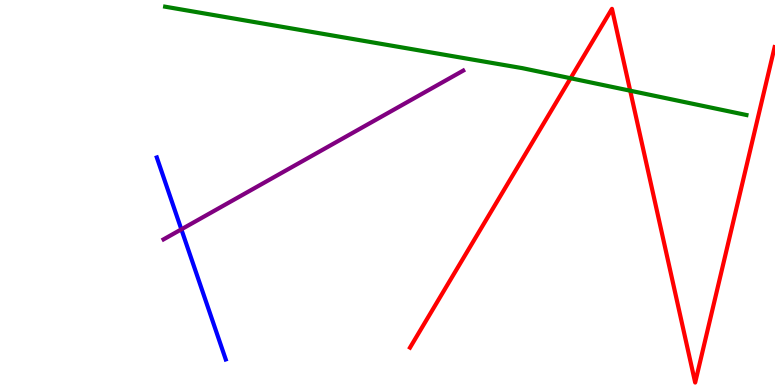[{'lines': ['blue', 'red'], 'intersections': []}, {'lines': ['green', 'red'], 'intersections': [{'x': 7.36, 'y': 7.97}, {'x': 8.13, 'y': 7.64}]}, {'lines': ['purple', 'red'], 'intersections': []}, {'lines': ['blue', 'green'], 'intersections': []}, {'lines': ['blue', 'purple'], 'intersections': [{'x': 2.34, 'y': 4.04}]}, {'lines': ['green', 'purple'], 'intersections': []}]